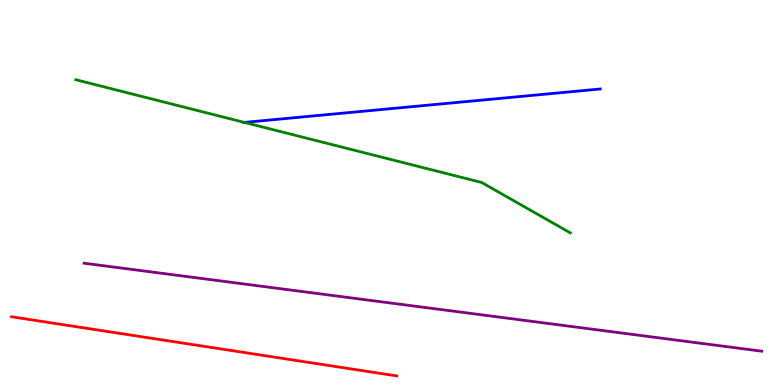[{'lines': ['blue', 'red'], 'intersections': []}, {'lines': ['green', 'red'], 'intersections': []}, {'lines': ['purple', 'red'], 'intersections': []}, {'lines': ['blue', 'green'], 'intersections': [{'x': 3.15, 'y': 6.82}]}, {'lines': ['blue', 'purple'], 'intersections': []}, {'lines': ['green', 'purple'], 'intersections': []}]